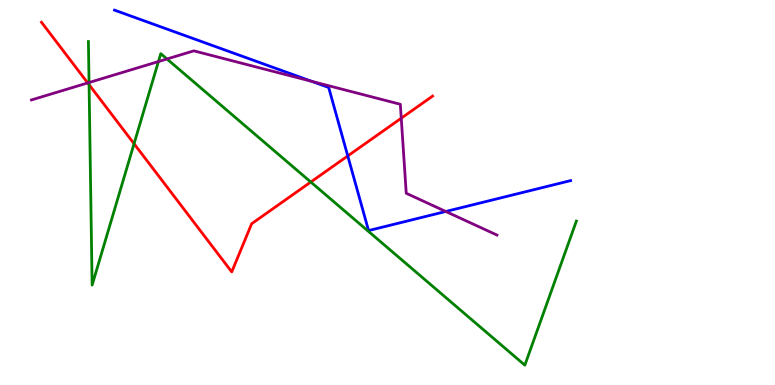[{'lines': ['blue', 'red'], 'intersections': [{'x': 4.49, 'y': 5.95}]}, {'lines': ['green', 'red'], 'intersections': [{'x': 1.15, 'y': 7.8}, {'x': 1.73, 'y': 6.27}, {'x': 4.01, 'y': 5.27}]}, {'lines': ['purple', 'red'], 'intersections': [{'x': 1.13, 'y': 7.85}, {'x': 5.18, 'y': 6.93}]}, {'lines': ['blue', 'green'], 'intersections': []}, {'lines': ['blue', 'purple'], 'intersections': [{'x': 4.02, 'y': 7.89}, {'x': 5.75, 'y': 4.51}]}, {'lines': ['green', 'purple'], 'intersections': [{'x': 1.15, 'y': 7.86}, {'x': 2.04, 'y': 8.4}, {'x': 2.15, 'y': 8.47}]}]